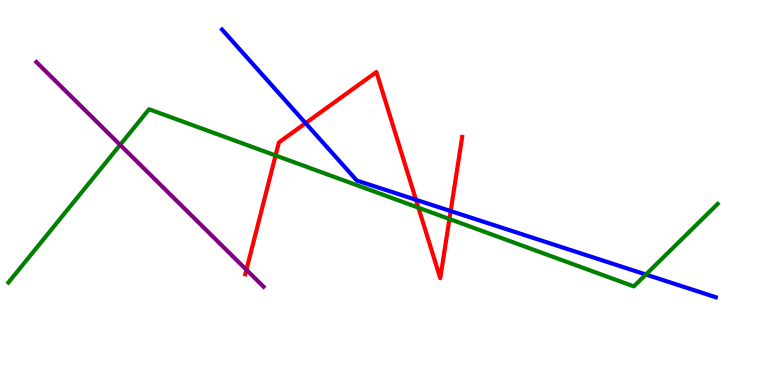[{'lines': ['blue', 'red'], 'intersections': [{'x': 3.94, 'y': 6.8}, {'x': 5.37, 'y': 4.81}, {'x': 5.82, 'y': 4.52}]}, {'lines': ['green', 'red'], 'intersections': [{'x': 3.56, 'y': 5.96}, {'x': 5.4, 'y': 4.61}, {'x': 5.8, 'y': 4.31}]}, {'lines': ['purple', 'red'], 'intersections': [{'x': 3.18, 'y': 2.99}]}, {'lines': ['blue', 'green'], 'intersections': [{'x': 8.33, 'y': 2.87}]}, {'lines': ['blue', 'purple'], 'intersections': []}, {'lines': ['green', 'purple'], 'intersections': [{'x': 1.55, 'y': 6.24}]}]